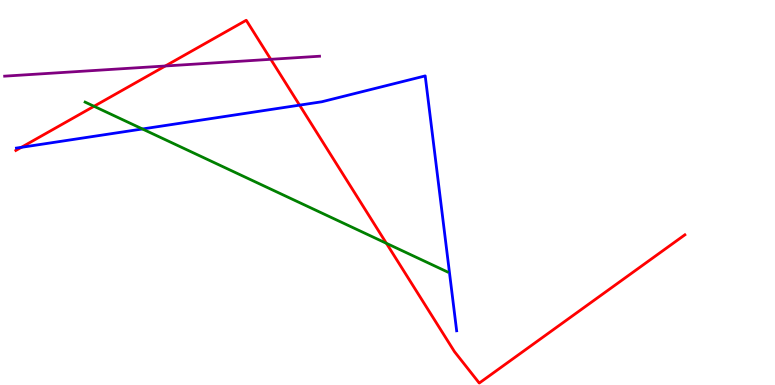[{'lines': ['blue', 'red'], 'intersections': [{'x': 0.276, 'y': 6.17}, {'x': 3.87, 'y': 7.27}]}, {'lines': ['green', 'red'], 'intersections': [{'x': 1.21, 'y': 7.24}, {'x': 4.99, 'y': 3.68}]}, {'lines': ['purple', 'red'], 'intersections': [{'x': 2.13, 'y': 8.29}, {'x': 3.49, 'y': 8.46}]}, {'lines': ['blue', 'green'], 'intersections': [{'x': 1.84, 'y': 6.65}]}, {'lines': ['blue', 'purple'], 'intersections': []}, {'lines': ['green', 'purple'], 'intersections': []}]